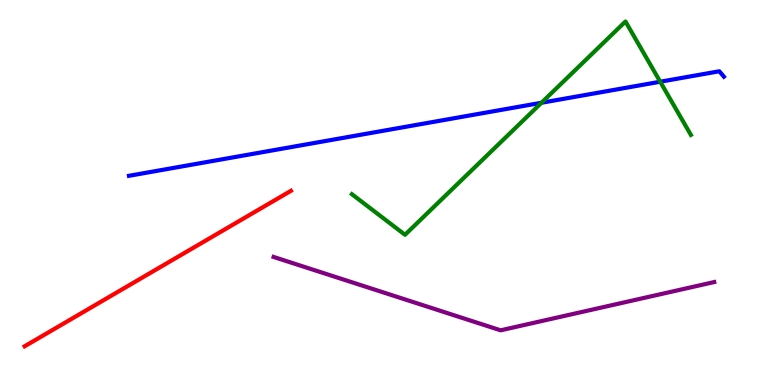[{'lines': ['blue', 'red'], 'intersections': []}, {'lines': ['green', 'red'], 'intersections': []}, {'lines': ['purple', 'red'], 'intersections': []}, {'lines': ['blue', 'green'], 'intersections': [{'x': 6.99, 'y': 7.33}, {'x': 8.52, 'y': 7.88}]}, {'lines': ['blue', 'purple'], 'intersections': []}, {'lines': ['green', 'purple'], 'intersections': []}]